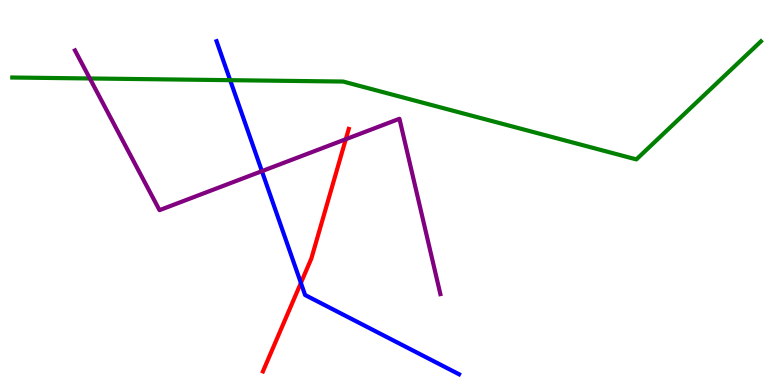[{'lines': ['blue', 'red'], 'intersections': [{'x': 3.88, 'y': 2.65}]}, {'lines': ['green', 'red'], 'intersections': []}, {'lines': ['purple', 'red'], 'intersections': [{'x': 4.46, 'y': 6.38}]}, {'lines': ['blue', 'green'], 'intersections': [{'x': 2.97, 'y': 7.92}]}, {'lines': ['blue', 'purple'], 'intersections': [{'x': 3.38, 'y': 5.55}]}, {'lines': ['green', 'purple'], 'intersections': [{'x': 1.16, 'y': 7.96}]}]